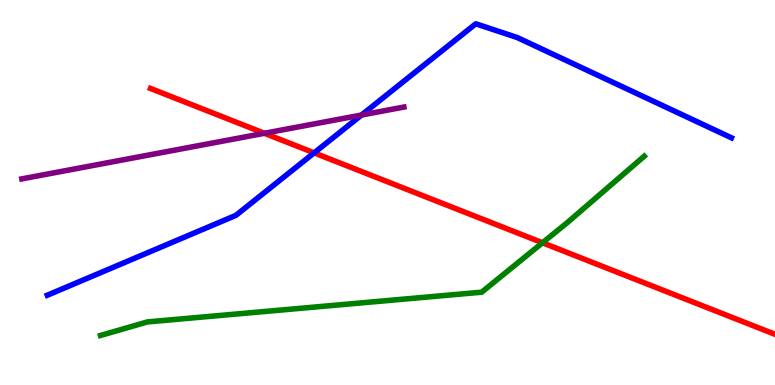[{'lines': ['blue', 'red'], 'intersections': [{'x': 4.05, 'y': 6.03}]}, {'lines': ['green', 'red'], 'intersections': [{'x': 7.0, 'y': 3.69}]}, {'lines': ['purple', 'red'], 'intersections': [{'x': 3.41, 'y': 6.54}]}, {'lines': ['blue', 'green'], 'intersections': []}, {'lines': ['blue', 'purple'], 'intersections': [{'x': 4.66, 'y': 7.01}]}, {'lines': ['green', 'purple'], 'intersections': []}]